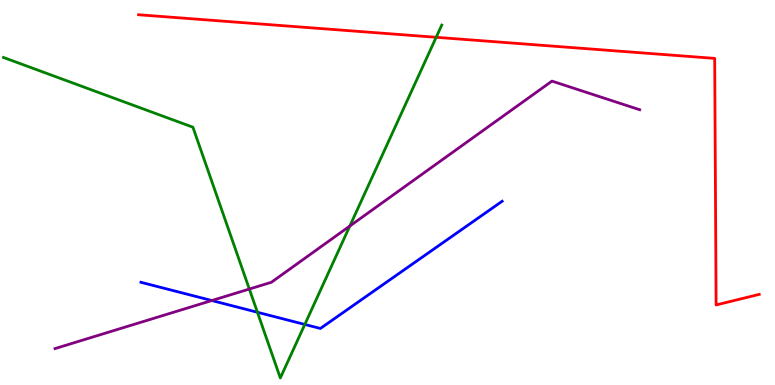[{'lines': ['blue', 'red'], 'intersections': []}, {'lines': ['green', 'red'], 'intersections': [{'x': 5.63, 'y': 9.03}]}, {'lines': ['purple', 'red'], 'intersections': []}, {'lines': ['blue', 'green'], 'intersections': [{'x': 3.32, 'y': 1.89}, {'x': 3.93, 'y': 1.57}]}, {'lines': ['blue', 'purple'], 'intersections': [{'x': 2.73, 'y': 2.19}]}, {'lines': ['green', 'purple'], 'intersections': [{'x': 3.22, 'y': 2.49}, {'x': 4.51, 'y': 4.13}]}]